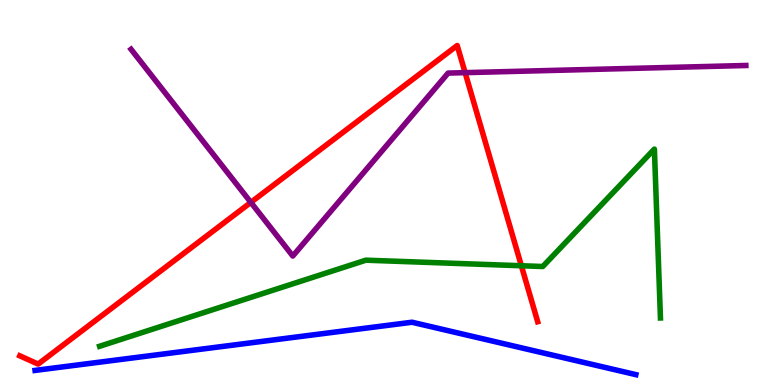[{'lines': ['blue', 'red'], 'intersections': []}, {'lines': ['green', 'red'], 'intersections': [{'x': 6.73, 'y': 3.1}]}, {'lines': ['purple', 'red'], 'intersections': [{'x': 3.24, 'y': 4.74}, {'x': 6.0, 'y': 8.11}]}, {'lines': ['blue', 'green'], 'intersections': []}, {'lines': ['blue', 'purple'], 'intersections': []}, {'lines': ['green', 'purple'], 'intersections': []}]